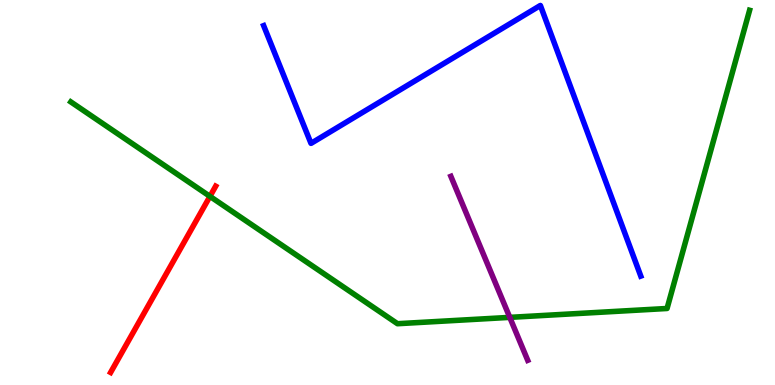[{'lines': ['blue', 'red'], 'intersections': []}, {'lines': ['green', 'red'], 'intersections': [{'x': 2.71, 'y': 4.9}]}, {'lines': ['purple', 'red'], 'intersections': []}, {'lines': ['blue', 'green'], 'intersections': []}, {'lines': ['blue', 'purple'], 'intersections': []}, {'lines': ['green', 'purple'], 'intersections': [{'x': 6.58, 'y': 1.76}]}]